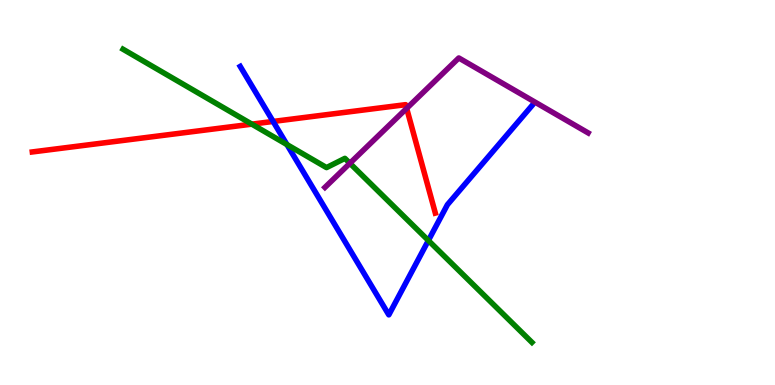[{'lines': ['blue', 'red'], 'intersections': [{'x': 3.52, 'y': 6.85}]}, {'lines': ['green', 'red'], 'intersections': [{'x': 3.25, 'y': 6.78}]}, {'lines': ['purple', 'red'], 'intersections': [{'x': 5.25, 'y': 7.18}]}, {'lines': ['blue', 'green'], 'intersections': [{'x': 3.7, 'y': 6.24}, {'x': 5.53, 'y': 3.75}]}, {'lines': ['blue', 'purple'], 'intersections': []}, {'lines': ['green', 'purple'], 'intersections': [{'x': 4.51, 'y': 5.76}]}]